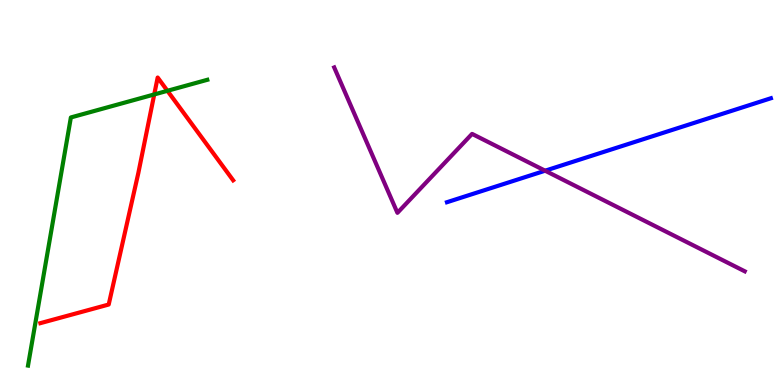[{'lines': ['blue', 'red'], 'intersections': []}, {'lines': ['green', 'red'], 'intersections': [{'x': 1.99, 'y': 7.55}, {'x': 2.16, 'y': 7.64}]}, {'lines': ['purple', 'red'], 'intersections': []}, {'lines': ['blue', 'green'], 'intersections': []}, {'lines': ['blue', 'purple'], 'intersections': [{'x': 7.03, 'y': 5.57}]}, {'lines': ['green', 'purple'], 'intersections': []}]